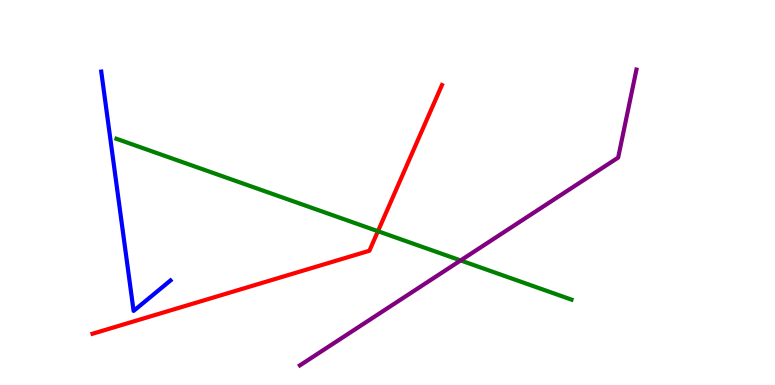[{'lines': ['blue', 'red'], 'intersections': []}, {'lines': ['green', 'red'], 'intersections': [{'x': 4.88, 'y': 3.99}]}, {'lines': ['purple', 'red'], 'intersections': []}, {'lines': ['blue', 'green'], 'intersections': []}, {'lines': ['blue', 'purple'], 'intersections': []}, {'lines': ['green', 'purple'], 'intersections': [{'x': 5.94, 'y': 3.24}]}]